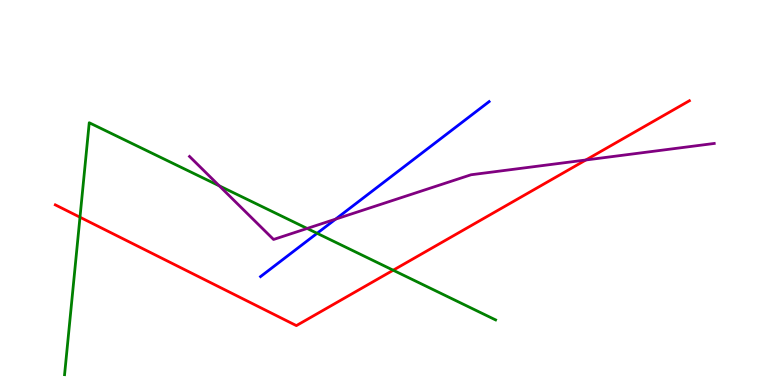[{'lines': ['blue', 'red'], 'intersections': []}, {'lines': ['green', 'red'], 'intersections': [{'x': 1.03, 'y': 4.36}, {'x': 5.07, 'y': 2.98}]}, {'lines': ['purple', 'red'], 'intersections': [{'x': 7.56, 'y': 5.84}]}, {'lines': ['blue', 'green'], 'intersections': [{'x': 4.09, 'y': 3.94}]}, {'lines': ['blue', 'purple'], 'intersections': [{'x': 4.33, 'y': 4.31}]}, {'lines': ['green', 'purple'], 'intersections': [{'x': 2.83, 'y': 5.17}, {'x': 3.96, 'y': 4.07}]}]